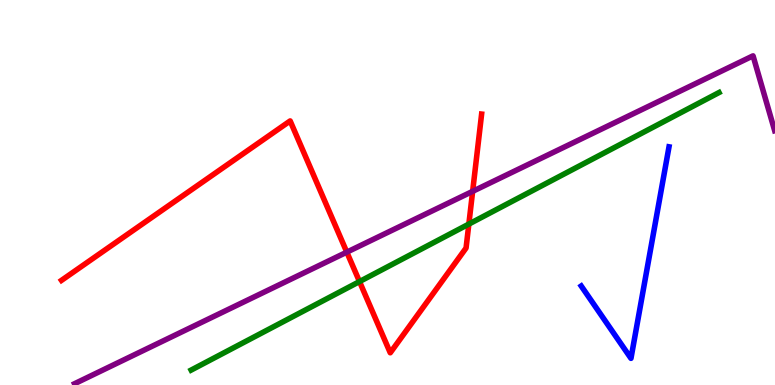[{'lines': ['blue', 'red'], 'intersections': []}, {'lines': ['green', 'red'], 'intersections': [{'x': 4.64, 'y': 2.69}, {'x': 6.05, 'y': 4.18}]}, {'lines': ['purple', 'red'], 'intersections': [{'x': 4.47, 'y': 3.45}, {'x': 6.1, 'y': 5.03}]}, {'lines': ['blue', 'green'], 'intersections': []}, {'lines': ['blue', 'purple'], 'intersections': []}, {'lines': ['green', 'purple'], 'intersections': []}]